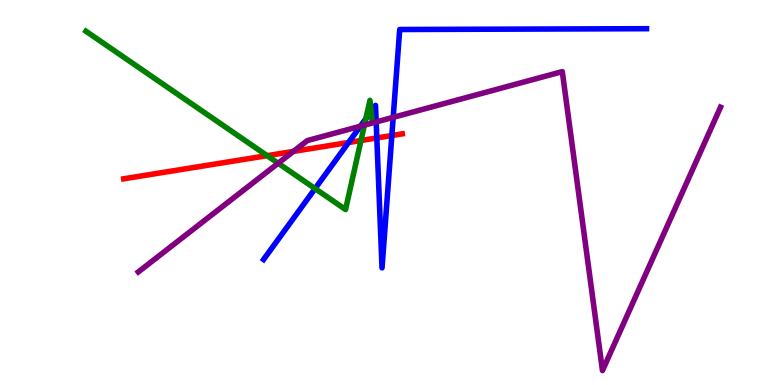[{'lines': ['blue', 'red'], 'intersections': [{'x': 4.5, 'y': 6.3}, {'x': 4.86, 'y': 6.42}, {'x': 5.06, 'y': 6.48}]}, {'lines': ['green', 'red'], 'intersections': [{'x': 3.45, 'y': 5.96}, {'x': 4.66, 'y': 6.35}]}, {'lines': ['purple', 'red'], 'intersections': [{'x': 3.79, 'y': 6.07}]}, {'lines': ['blue', 'green'], 'intersections': [{'x': 4.07, 'y': 5.1}, {'x': 4.72, 'y': 6.92}, {'x': 4.79, 'y': 7.11}]}, {'lines': ['blue', 'purple'], 'intersections': [{'x': 4.65, 'y': 6.72}, {'x': 4.85, 'y': 6.83}, {'x': 5.07, 'y': 6.95}]}, {'lines': ['green', 'purple'], 'intersections': [{'x': 3.59, 'y': 5.76}, {'x': 4.7, 'y': 6.75}]}]